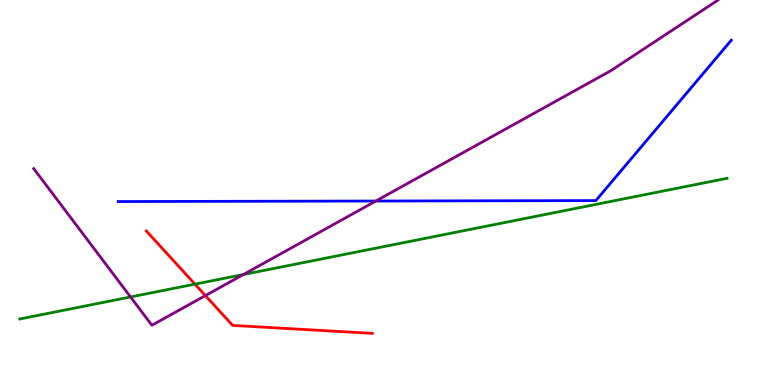[{'lines': ['blue', 'red'], 'intersections': []}, {'lines': ['green', 'red'], 'intersections': [{'x': 2.52, 'y': 2.62}]}, {'lines': ['purple', 'red'], 'intersections': [{'x': 2.65, 'y': 2.32}]}, {'lines': ['blue', 'green'], 'intersections': []}, {'lines': ['blue', 'purple'], 'intersections': [{'x': 4.85, 'y': 4.78}]}, {'lines': ['green', 'purple'], 'intersections': [{'x': 1.68, 'y': 2.29}, {'x': 3.14, 'y': 2.87}]}]